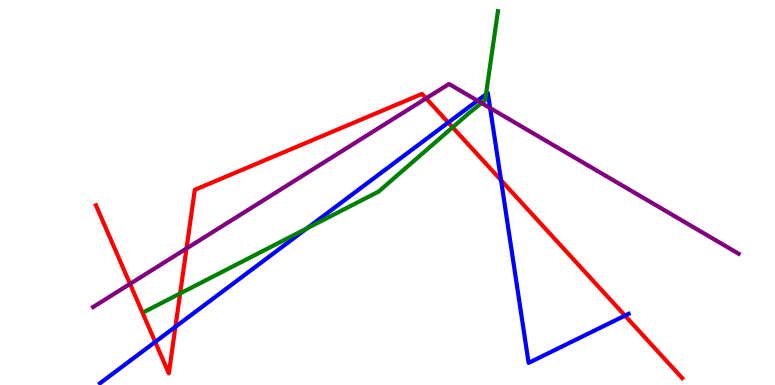[{'lines': ['blue', 'red'], 'intersections': [{'x': 2.0, 'y': 1.12}, {'x': 2.26, 'y': 1.51}, {'x': 5.78, 'y': 6.82}, {'x': 6.46, 'y': 5.32}, {'x': 8.06, 'y': 1.8}]}, {'lines': ['green', 'red'], 'intersections': [{'x': 2.32, 'y': 2.38}, {'x': 5.84, 'y': 6.69}]}, {'lines': ['purple', 'red'], 'intersections': [{'x': 1.68, 'y': 2.63}, {'x': 2.41, 'y': 3.55}, {'x': 5.5, 'y': 7.45}]}, {'lines': ['blue', 'green'], 'intersections': [{'x': 3.96, 'y': 4.07}, {'x': 6.27, 'y': 7.55}]}, {'lines': ['blue', 'purple'], 'intersections': [{'x': 6.16, 'y': 7.39}, {'x': 6.32, 'y': 7.19}]}, {'lines': ['green', 'purple'], 'intersections': [{'x': 6.21, 'y': 7.32}]}]